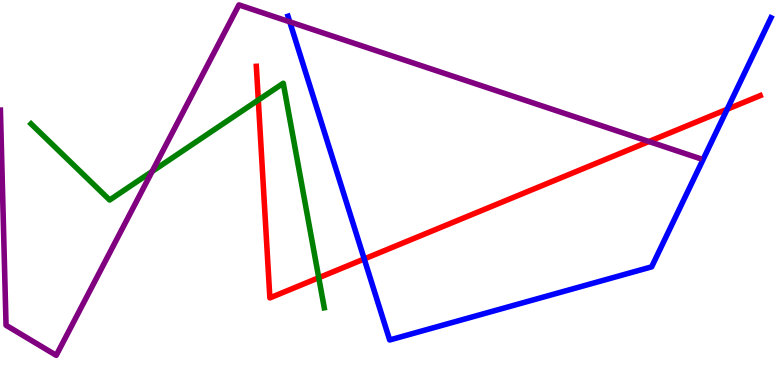[{'lines': ['blue', 'red'], 'intersections': [{'x': 4.7, 'y': 3.27}, {'x': 9.38, 'y': 7.16}]}, {'lines': ['green', 'red'], 'intersections': [{'x': 3.33, 'y': 7.4}, {'x': 4.11, 'y': 2.79}]}, {'lines': ['purple', 'red'], 'intersections': [{'x': 8.37, 'y': 6.32}]}, {'lines': ['blue', 'green'], 'intersections': []}, {'lines': ['blue', 'purple'], 'intersections': [{'x': 3.74, 'y': 9.43}]}, {'lines': ['green', 'purple'], 'intersections': [{'x': 1.96, 'y': 5.55}]}]